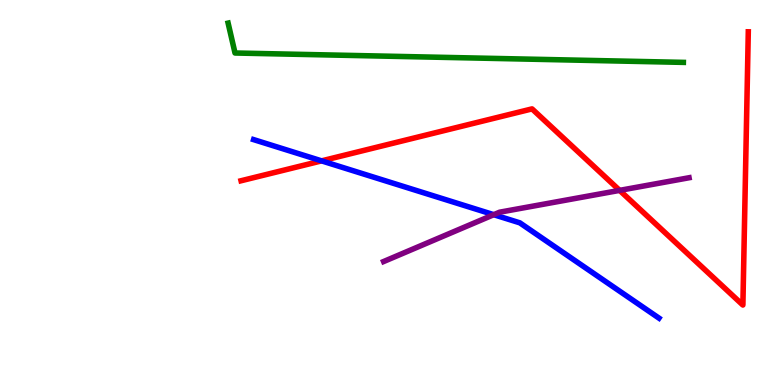[{'lines': ['blue', 'red'], 'intersections': [{'x': 4.15, 'y': 5.82}]}, {'lines': ['green', 'red'], 'intersections': []}, {'lines': ['purple', 'red'], 'intersections': [{'x': 8.0, 'y': 5.06}]}, {'lines': ['blue', 'green'], 'intersections': []}, {'lines': ['blue', 'purple'], 'intersections': [{'x': 6.37, 'y': 4.42}]}, {'lines': ['green', 'purple'], 'intersections': []}]